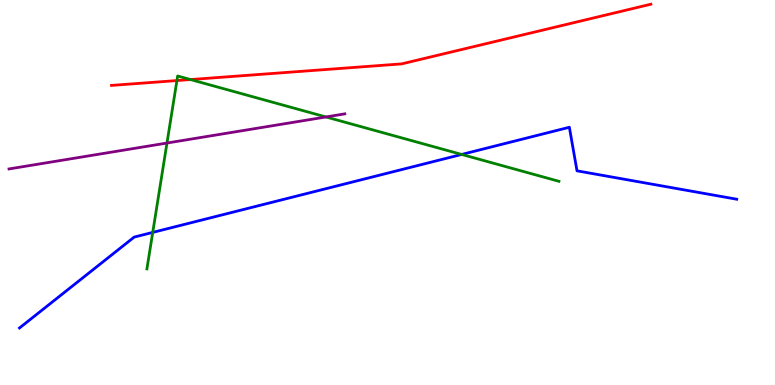[{'lines': ['blue', 'red'], 'intersections': []}, {'lines': ['green', 'red'], 'intersections': [{'x': 2.28, 'y': 7.91}, {'x': 2.46, 'y': 7.93}]}, {'lines': ['purple', 'red'], 'intersections': []}, {'lines': ['blue', 'green'], 'intersections': [{'x': 1.97, 'y': 3.96}, {'x': 5.96, 'y': 5.99}]}, {'lines': ['blue', 'purple'], 'intersections': []}, {'lines': ['green', 'purple'], 'intersections': [{'x': 2.15, 'y': 6.28}, {'x': 4.21, 'y': 6.96}]}]